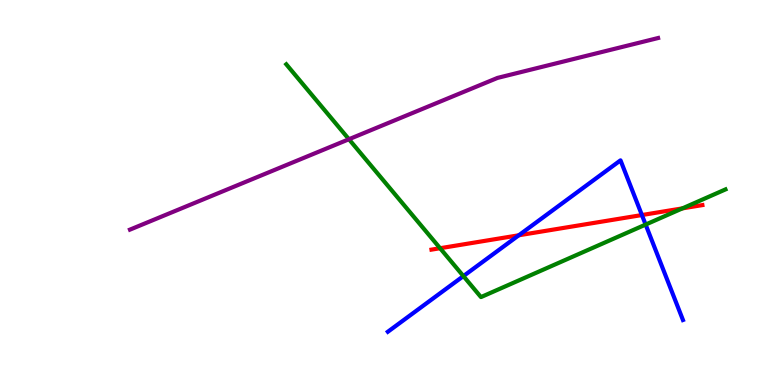[{'lines': ['blue', 'red'], 'intersections': [{'x': 6.69, 'y': 3.89}, {'x': 8.28, 'y': 4.41}]}, {'lines': ['green', 'red'], 'intersections': [{'x': 5.68, 'y': 3.55}, {'x': 8.81, 'y': 4.59}]}, {'lines': ['purple', 'red'], 'intersections': []}, {'lines': ['blue', 'green'], 'intersections': [{'x': 5.98, 'y': 2.83}, {'x': 8.33, 'y': 4.17}]}, {'lines': ['blue', 'purple'], 'intersections': []}, {'lines': ['green', 'purple'], 'intersections': [{'x': 4.5, 'y': 6.38}]}]